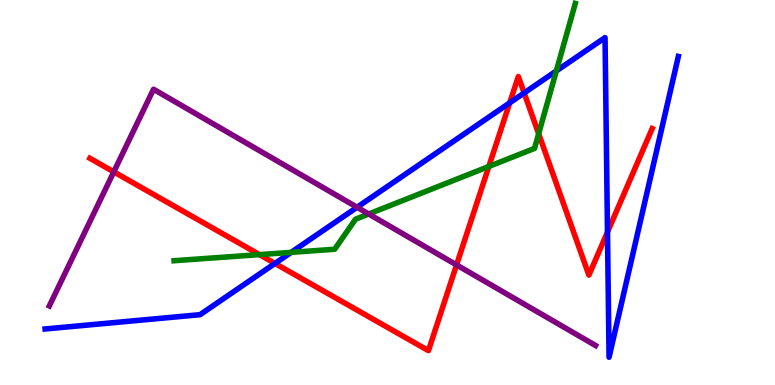[{'lines': ['blue', 'red'], 'intersections': [{'x': 3.55, 'y': 3.16}, {'x': 6.58, 'y': 7.33}, {'x': 6.76, 'y': 7.59}, {'x': 7.84, 'y': 3.97}]}, {'lines': ['green', 'red'], 'intersections': [{'x': 3.35, 'y': 3.39}, {'x': 6.31, 'y': 5.68}, {'x': 6.95, 'y': 6.53}]}, {'lines': ['purple', 'red'], 'intersections': [{'x': 1.47, 'y': 5.54}, {'x': 5.89, 'y': 3.12}]}, {'lines': ['blue', 'green'], 'intersections': [{'x': 3.76, 'y': 3.45}, {'x': 7.18, 'y': 8.16}]}, {'lines': ['blue', 'purple'], 'intersections': [{'x': 4.61, 'y': 4.62}]}, {'lines': ['green', 'purple'], 'intersections': [{'x': 4.76, 'y': 4.44}]}]